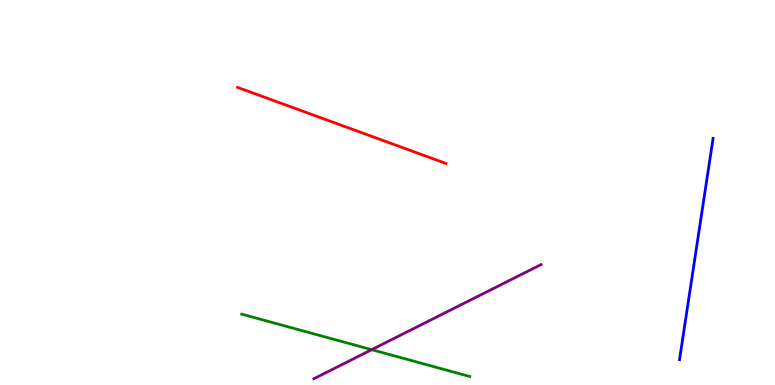[{'lines': ['blue', 'red'], 'intersections': []}, {'lines': ['green', 'red'], 'intersections': []}, {'lines': ['purple', 'red'], 'intersections': []}, {'lines': ['blue', 'green'], 'intersections': []}, {'lines': ['blue', 'purple'], 'intersections': []}, {'lines': ['green', 'purple'], 'intersections': [{'x': 4.8, 'y': 0.918}]}]